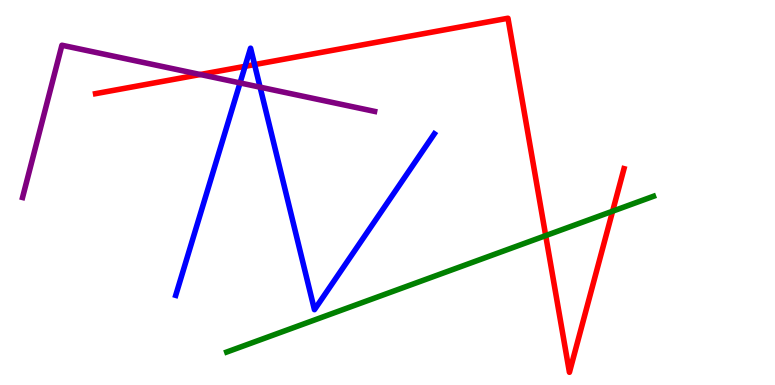[{'lines': ['blue', 'red'], 'intersections': [{'x': 3.16, 'y': 8.28}, {'x': 3.28, 'y': 8.32}]}, {'lines': ['green', 'red'], 'intersections': [{'x': 7.04, 'y': 3.88}, {'x': 7.9, 'y': 4.51}]}, {'lines': ['purple', 'red'], 'intersections': [{'x': 2.58, 'y': 8.06}]}, {'lines': ['blue', 'green'], 'intersections': []}, {'lines': ['blue', 'purple'], 'intersections': [{'x': 3.1, 'y': 7.85}, {'x': 3.36, 'y': 7.74}]}, {'lines': ['green', 'purple'], 'intersections': []}]